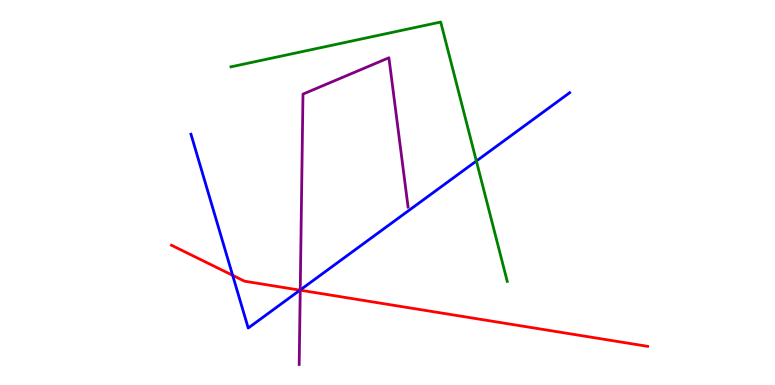[{'lines': ['blue', 'red'], 'intersections': [{'x': 3.0, 'y': 2.85}, {'x': 3.87, 'y': 2.46}]}, {'lines': ['green', 'red'], 'intersections': []}, {'lines': ['purple', 'red'], 'intersections': [{'x': 3.87, 'y': 2.46}]}, {'lines': ['blue', 'green'], 'intersections': [{'x': 6.15, 'y': 5.82}]}, {'lines': ['blue', 'purple'], 'intersections': [{'x': 3.87, 'y': 2.47}]}, {'lines': ['green', 'purple'], 'intersections': []}]